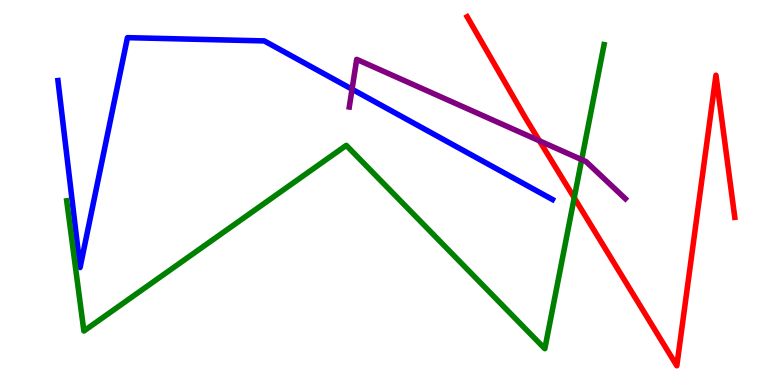[{'lines': ['blue', 'red'], 'intersections': []}, {'lines': ['green', 'red'], 'intersections': [{'x': 7.41, 'y': 4.86}]}, {'lines': ['purple', 'red'], 'intersections': [{'x': 6.96, 'y': 6.34}]}, {'lines': ['blue', 'green'], 'intersections': []}, {'lines': ['blue', 'purple'], 'intersections': [{'x': 4.54, 'y': 7.68}]}, {'lines': ['green', 'purple'], 'intersections': [{'x': 7.51, 'y': 5.85}]}]